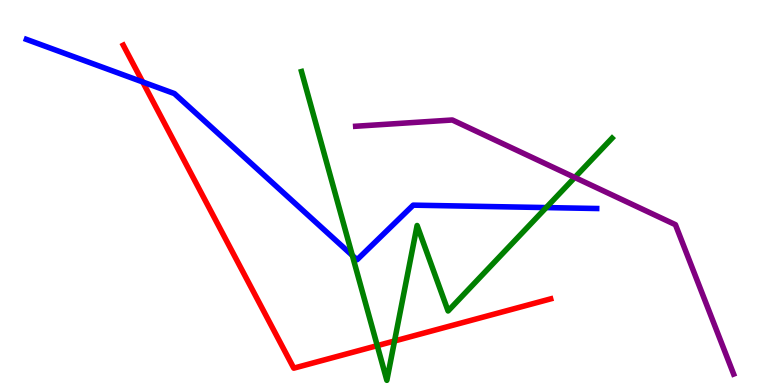[{'lines': ['blue', 'red'], 'intersections': [{'x': 1.84, 'y': 7.87}]}, {'lines': ['green', 'red'], 'intersections': [{'x': 4.87, 'y': 1.02}, {'x': 5.09, 'y': 1.14}]}, {'lines': ['purple', 'red'], 'intersections': []}, {'lines': ['blue', 'green'], 'intersections': [{'x': 4.55, 'y': 3.36}, {'x': 7.05, 'y': 4.61}]}, {'lines': ['blue', 'purple'], 'intersections': []}, {'lines': ['green', 'purple'], 'intersections': [{'x': 7.42, 'y': 5.39}]}]